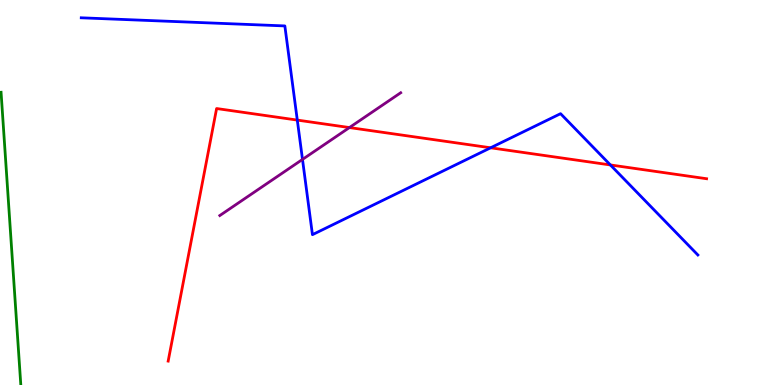[{'lines': ['blue', 'red'], 'intersections': [{'x': 3.84, 'y': 6.88}, {'x': 6.33, 'y': 6.16}, {'x': 7.88, 'y': 5.72}]}, {'lines': ['green', 'red'], 'intersections': []}, {'lines': ['purple', 'red'], 'intersections': [{'x': 4.51, 'y': 6.69}]}, {'lines': ['blue', 'green'], 'intersections': []}, {'lines': ['blue', 'purple'], 'intersections': [{'x': 3.9, 'y': 5.86}]}, {'lines': ['green', 'purple'], 'intersections': []}]